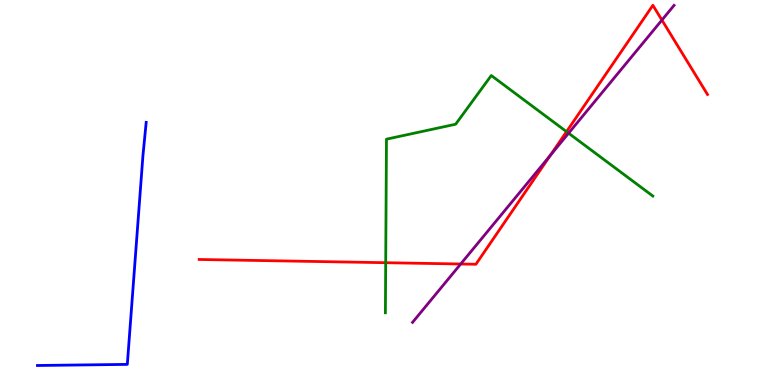[{'lines': ['blue', 'red'], 'intersections': []}, {'lines': ['green', 'red'], 'intersections': [{'x': 4.98, 'y': 3.18}, {'x': 7.31, 'y': 6.58}]}, {'lines': ['purple', 'red'], 'intersections': [{'x': 5.94, 'y': 3.14}, {'x': 7.1, 'y': 5.97}, {'x': 8.54, 'y': 9.48}]}, {'lines': ['blue', 'green'], 'intersections': []}, {'lines': ['blue', 'purple'], 'intersections': []}, {'lines': ['green', 'purple'], 'intersections': [{'x': 7.34, 'y': 6.54}]}]